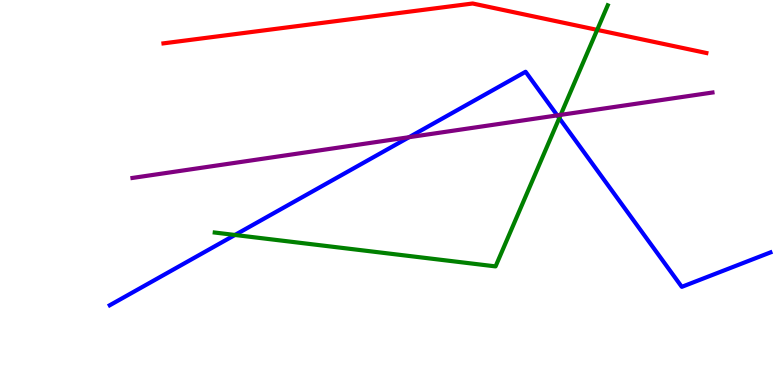[{'lines': ['blue', 'red'], 'intersections': []}, {'lines': ['green', 'red'], 'intersections': [{'x': 7.71, 'y': 9.22}]}, {'lines': ['purple', 'red'], 'intersections': []}, {'lines': ['blue', 'green'], 'intersections': [{'x': 3.03, 'y': 3.9}, {'x': 7.22, 'y': 6.93}]}, {'lines': ['blue', 'purple'], 'intersections': [{'x': 5.28, 'y': 6.44}, {'x': 7.19, 'y': 7.0}]}, {'lines': ['green', 'purple'], 'intersections': [{'x': 7.23, 'y': 7.02}]}]